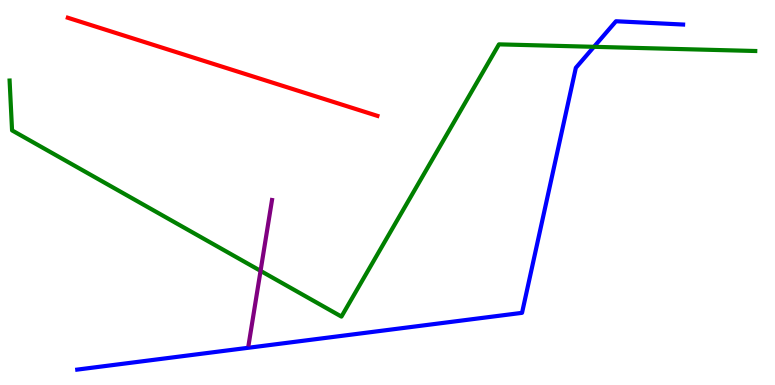[{'lines': ['blue', 'red'], 'intersections': []}, {'lines': ['green', 'red'], 'intersections': []}, {'lines': ['purple', 'red'], 'intersections': []}, {'lines': ['blue', 'green'], 'intersections': [{'x': 7.66, 'y': 8.78}]}, {'lines': ['blue', 'purple'], 'intersections': []}, {'lines': ['green', 'purple'], 'intersections': [{'x': 3.36, 'y': 2.96}]}]